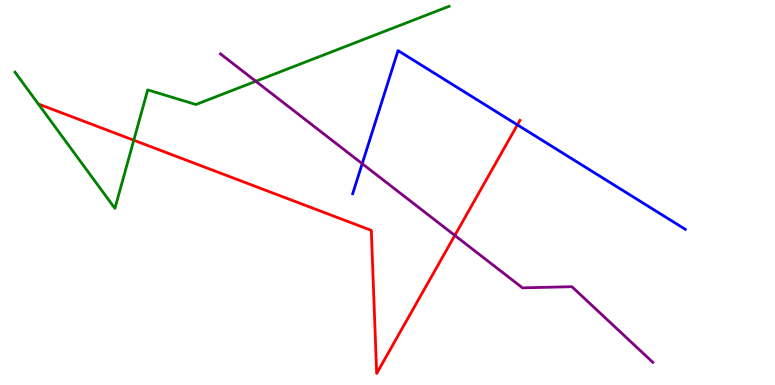[{'lines': ['blue', 'red'], 'intersections': [{'x': 6.68, 'y': 6.76}]}, {'lines': ['green', 'red'], 'intersections': [{'x': 1.73, 'y': 6.36}]}, {'lines': ['purple', 'red'], 'intersections': [{'x': 5.87, 'y': 3.88}]}, {'lines': ['blue', 'green'], 'intersections': []}, {'lines': ['blue', 'purple'], 'intersections': [{'x': 4.67, 'y': 5.75}]}, {'lines': ['green', 'purple'], 'intersections': [{'x': 3.3, 'y': 7.89}]}]